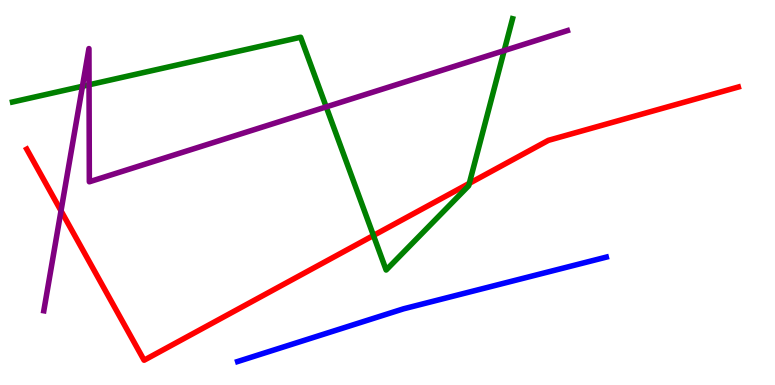[{'lines': ['blue', 'red'], 'intersections': []}, {'lines': ['green', 'red'], 'intersections': [{'x': 4.82, 'y': 3.88}, {'x': 6.06, 'y': 5.24}]}, {'lines': ['purple', 'red'], 'intersections': [{'x': 0.787, 'y': 4.52}]}, {'lines': ['blue', 'green'], 'intersections': []}, {'lines': ['blue', 'purple'], 'intersections': []}, {'lines': ['green', 'purple'], 'intersections': [{'x': 1.06, 'y': 7.76}, {'x': 1.15, 'y': 7.8}, {'x': 4.21, 'y': 7.22}, {'x': 6.51, 'y': 8.69}]}]